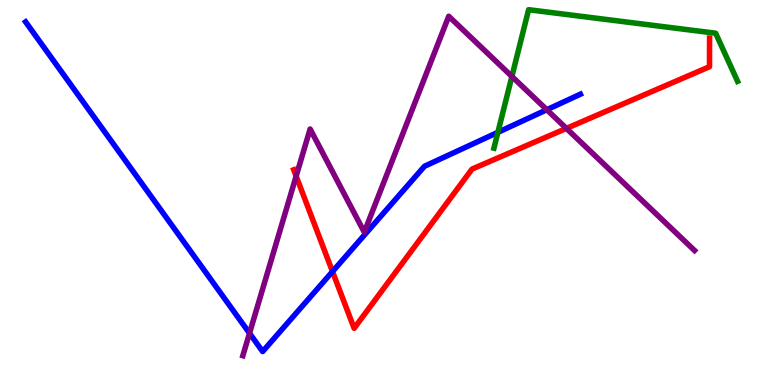[{'lines': ['blue', 'red'], 'intersections': [{'x': 4.29, 'y': 2.95}]}, {'lines': ['green', 'red'], 'intersections': []}, {'lines': ['purple', 'red'], 'intersections': [{'x': 3.82, 'y': 5.42}, {'x': 7.31, 'y': 6.67}]}, {'lines': ['blue', 'green'], 'intersections': [{'x': 6.42, 'y': 6.56}]}, {'lines': ['blue', 'purple'], 'intersections': [{'x': 3.22, 'y': 1.34}, {'x': 7.06, 'y': 7.15}]}, {'lines': ['green', 'purple'], 'intersections': [{'x': 6.61, 'y': 8.01}]}]